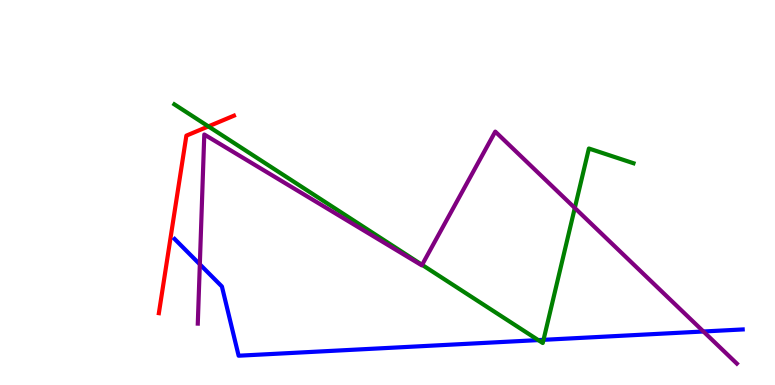[{'lines': ['blue', 'red'], 'intersections': []}, {'lines': ['green', 'red'], 'intersections': [{'x': 2.69, 'y': 6.72}]}, {'lines': ['purple', 'red'], 'intersections': []}, {'lines': ['blue', 'green'], 'intersections': [{'x': 6.95, 'y': 1.17}, {'x': 7.01, 'y': 1.17}]}, {'lines': ['blue', 'purple'], 'intersections': [{'x': 2.58, 'y': 3.13}, {'x': 9.08, 'y': 1.39}]}, {'lines': ['green', 'purple'], 'intersections': [{'x': 5.45, 'y': 3.12}, {'x': 7.42, 'y': 4.6}]}]